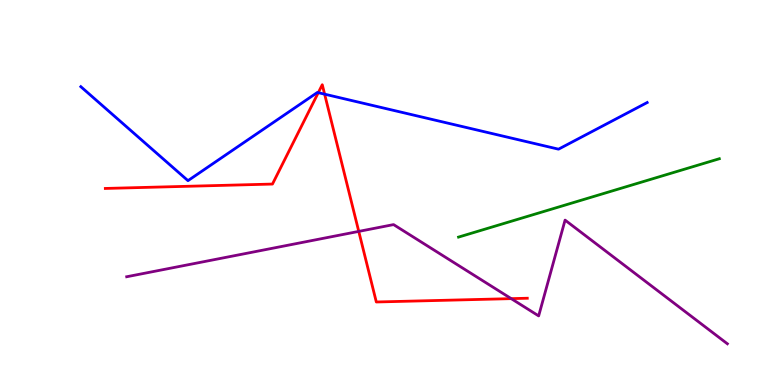[{'lines': ['blue', 'red'], 'intersections': [{'x': 4.11, 'y': 7.59}, {'x': 4.19, 'y': 7.55}]}, {'lines': ['green', 'red'], 'intersections': []}, {'lines': ['purple', 'red'], 'intersections': [{'x': 4.63, 'y': 3.99}, {'x': 6.6, 'y': 2.24}]}, {'lines': ['blue', 'green'], 'intersections': []}, {'lines': ['blue', 'purple'], 'intersections': []}, {'lines': ['green', 'purple'], 'intersections': []}]